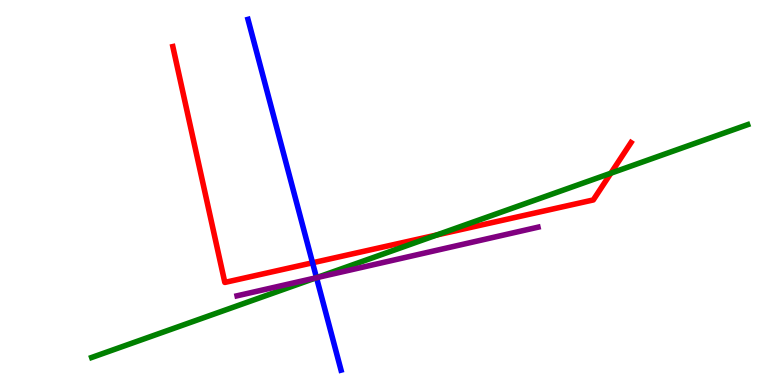[{'lines': ['blue', 'red'], 'intersections': [{'x': 4.03, 'y': 3.17}]}, {'lines': ['green', 'red'], 'intersections': [{'x': 5.64, 'y': 3.9}, {'x': 7.88, 'y': 5.5}]}, {'lines': ['purple', 'red'], 'intersections': []}, {'lines': ['blue', 'green'], 'intersections': [{'x': 4.08, 'y': 2.79}]}, {'lines': ['blue', 'purple'], 'intersections': [{'x': 4.08, 'y': 2.79}]}, {'lines': ['green', 'purple'], 'intersections': [{'x': 4.08, 'y': 2.79}]}]